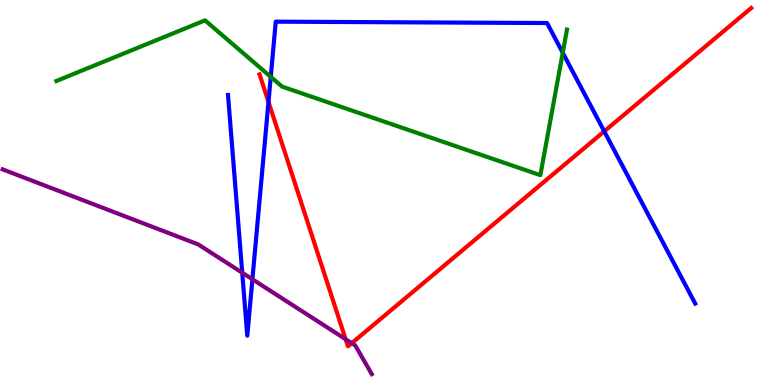[{'lines': ['blue', 'red'], 'intersections': [{'x': 3.46, 'y': 7.35}, {'x': 7.8, 'y': 6.59}]}, {'lines': ['green', 'red'], 'intersections': []}, {'lines': ['purple', 'red'], 'intersections': [{'x': 4.46, 'y': 1.19}, {'x': 4.54, 'y': 1.09}]}, {'lines': ['blue', 'green'], 'intersections': [{'x': 3.49, 'y': 8.0}, {'x': 7.26, 'y': 8.63}]}, {'lines': ['blue', 'purple'], 'intersections': [{'x': 3.13, 'y': 2.92}, {'x': 3.26, 'y': 2.75}]}, {'lines': ['green', 'purple'], 'intersections': []}]